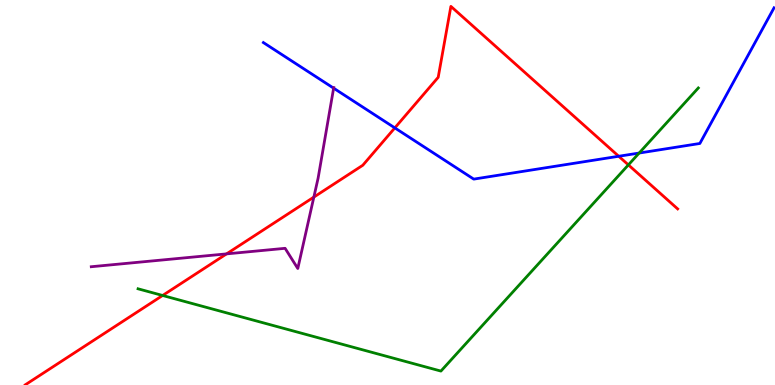[{'lines': ['blue', 'red'], 'intersections': [{'x': 5.09, 'y': 6.68}, {'x': 7.98, 'y': 5.94}]}, {'lines': ['green', 'red'], 'intersections': [{'x': 2.1, 'y': 2.33}, {'x': 8.11, 'y': 5.72}]}, {'lines': ['purple', 'red'], 'intersections': [{'x': 2.92, 'y': 3.41}, {'x': 4.05, 'y': 4.88}]}, {'lines': ['blue', 'green'], 'intersections': [{'x': 8.25, 'y': 6.02}]}, {'lines': ['blue', 'purple'], 'intersections': [{'x': 4.3, 'y': 7.71}]}, {'lines': ['green', 'purple'], 'intersections': []}]